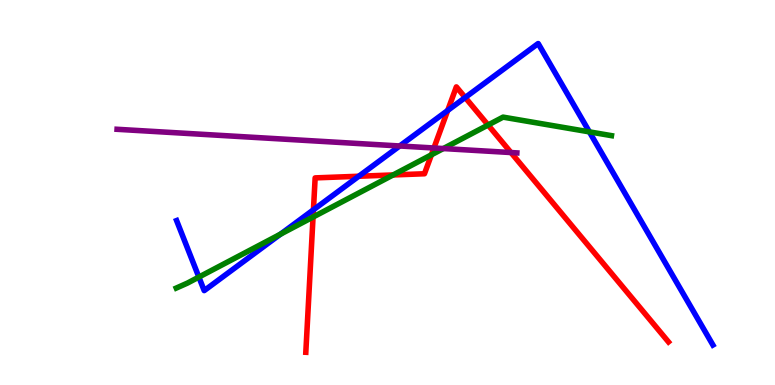[{'lines': ['blue', 'red'], 'intersections': [{'x': 4.04, 'y': 4.55}, {'x': 4.63, 'y': 5.42}, {'x': 5.78, 'y': 7.13}, {'x': 6.0, 'y': 7.47}]}, {'lines': ['green', 'red'], 'intersections': [{'x': 4.04, 'y': 4.36}, {'x': 5.07, 'y': 5.46}, {'x': 5.57, 'y': 5.98}, {'x': 6.3, 'y': 6.75}]}, {'lines': ['purple', 'red'], 'intersections': [{'x': 5.6, 'y': 6.16}, {'x': 6.59, 'y': 6.04}]}, {'lines': ['blue', 'green'], 'intersections': [{'x': 2.57, 'y': 2.8}, {'x': 3.62, 'y': 3.92}, {'x': 7.6, 'y': 6.57}]}, {'lines': ['blue', 'purple'], 'intersections': [{'x': 5.16, 'y': 6.21}]}, {'lines': ['green', 'purple'], 'intersections': [{'x': 5.72, 'y': 6.14}]}]